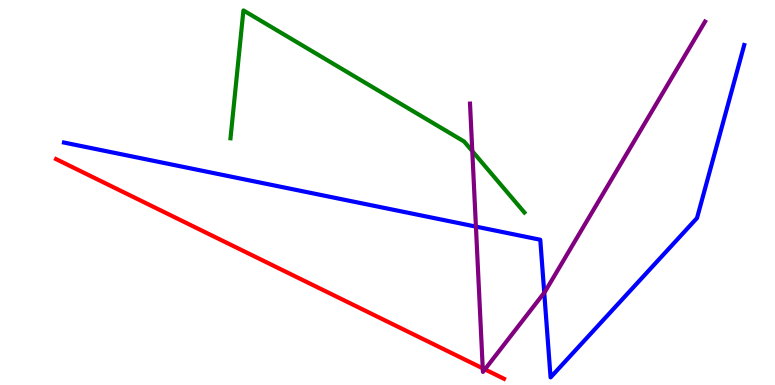[{'lines': ['blue', 'red'], 'intersections': []}, {'lines': ['green', 'red'], 'intersections': []}, {'lines': ['purple', 'red'], 'intersections': [{'x': 6.23, 'y': 0.433}, {'x': 6.26, 'y': 0.406}]}, {'lines': ['blue', 'green'], 'intersections': []}, {'lines': ['blue', 'purple'], 'intersections': [{'x': 6.14, 'y': 4.11}, {'x': 7.02, 'y': 2.4}]}, {'lines': ['green', 'purple'], 'intersections': [{'x': 6.09, 'y': 6.07}]}]